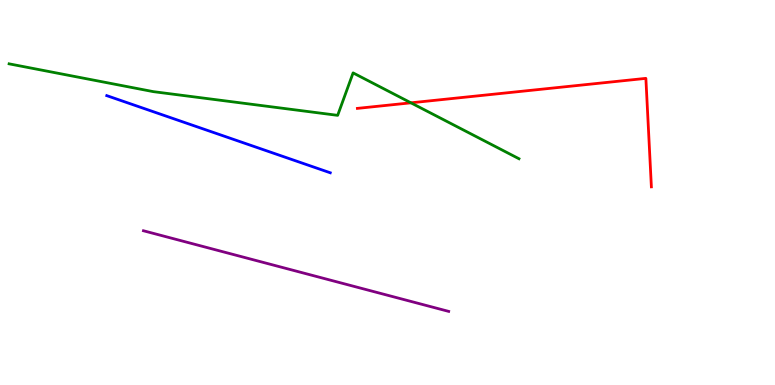[{'lines': ['blue', 'red'], 'intersections': []}, {'lines': ['green', 'red'], 'intersections': [{'x': 5.3, 'y': 7.33}]}, {'lines': ['purple', 'red'], 'intersections': []}, {'lines': ['blue', 'green'], 'intersections': []}, {'lines': ['blue', 'purple'], 'intersections': []}, {'lines': ['green', 'purple'], 'intersections': []}]